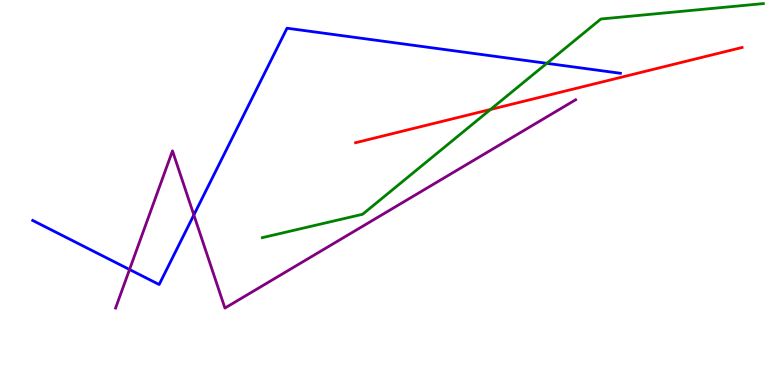[{'lines': ['blue', 'red'], 'intersections': []}, {'lines': ['green', 'red'], 'intersections': [{'x': 6.33, 'y': 7.16}]}, {'lines': ['purple', 'red'], 'intersections': []}, {'lines': ['blue', 'green'], 'intersections': [{'x': 7.06, 'y': 8.36}]}, {'lines': ['blue', 'purple'], 'intersections': [{'x': 1.67, 'y': 3.0}, {'x': 2.5, 'y': 4.42}]}, {'lines': ['green', 'purple'], 'intersections': []}]